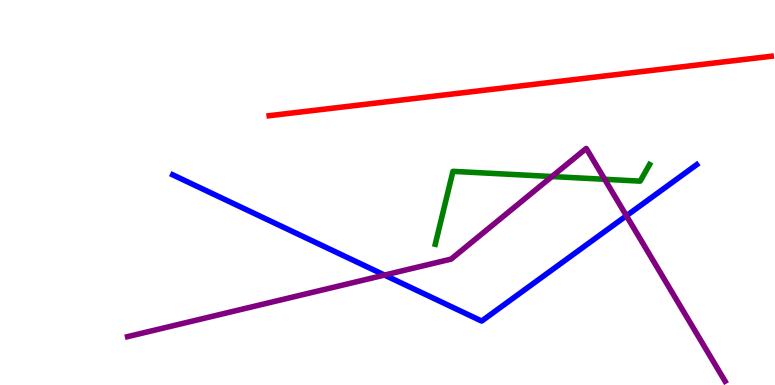[{'lines': ['blue', 'red'], 'intersections': []}, {'lines': ['green', 'red'], 'intersections': []}, {'lines': ['purple', 'red'], 'intersections': []}, {'lines': ['blue', 'green'], 'intersections': []}, {'lines': ['blue', 'purple'], 'intersections': [{'x': 4.96, 'y': 2.86}, {'x': 8.08, 'y': 4.4}]}, {'lines': ['green', 'purple'], 'intersections': [{'x': 7.12, 'y': 5.41}, {'x': 7.8, 'y': 5.34}]}]